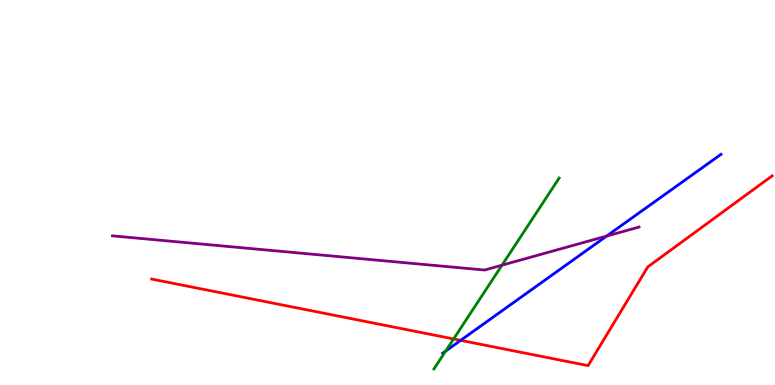[{'lines': ['blue', 'red'], 'intersections': [{'x': 5.94, 'y': 1.16}]}, {'lines': ['green', 'red'], 'intersections': [{'x': 5.85, 'y': 1.2}]}, {'lines': ['purple', 'red'], 'intersections': []}, {'lines': ['blue', 'green'], 'intersections': [{'x': 5.75, 'y': 0.881}]}, {'lines': ['blue', 'purple'], 'intersections': [{'x': 7.83, 'y': 3.87}]}, {'lines': ['green', 'purple'], 'intersections': [{'x': 6.48, 'y': 3.11}]}]